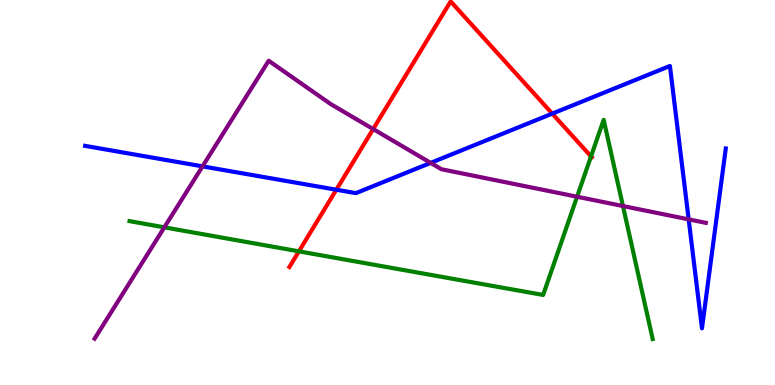[{'lines': ['blue', 'red'], 'intersections': [{'x': 4.34, 'y': 5.07}, {'x': 7.13, 'y': 7.05}]}, {'lines': ['green', 'red'], 'intersections': [{'x': 3.86, 'y': 3.47}, {'x': 7.63, 'y': 5.94}]}, {'lines': ['purple', 'red'], 'intersections': [{'x': 4.82, 'y': 6.65}]}, {'lines': ['blue', 'green'], 'intersections': []}, {'lines': ['blue', 'purple'], 'intersections': [{'x': 2.61, 'y': 5.68}, {'x': 5.56, 'y': 5.77}, {'x': 8.89, 'y': 4.3}]}, {'lines': ['green', 'purple'], 'intersections': [{'x': 2.12, 'y': 4.1}, {'x': 7.45, 'y': 4.89}, {'x': 8.04, 'y': 4.65}]}]